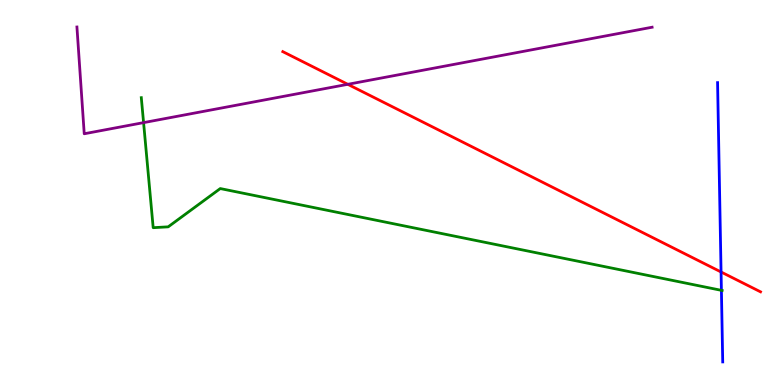[{'lines': ['blue', 'red'], 'intersections': [{'x': 9.3, 'y': 2.94}]}, {'lines': ['green', 'red'], 'intersections': []}, {'lines': ['purple', 'red'], 'intersections': [{'x': 4.49, 'y': 7.81}]}, {'lines': ['blue', 'green'], 'intersections': [{'x': 9.31, 'y': 2.46}]}, {'lines': ['blue', 'purple'], 'intersections': []}, {'lines': ['green', 'purple'], 'intersections': [{'x': 1.85, 'y': 6.81}]}]